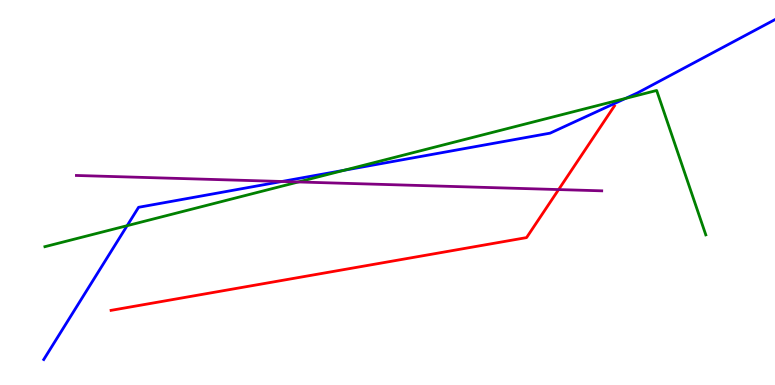[{'lines': ['blue', 'red'], 'intersections': []}, {'lines': ['green', 'red'], 'intersections': []}, {'lines': ['purple', 'red'], 'intersections': [{'x': 7.21, 'y': 5.08}]}, {'lines': ['blue', 'green'], 'intersections': [{'x': 1.64, 'y': 4.14}, {'x': 4.44, 'y': 5.58}, {'x': 8.07, 'y': 7.44}]}, {'lines': ['blue', 'purple'], 'intersections': [{'x': 3.64, 'y': 5.29}]}, {'lines': ['green', 'purple'], 'intersections': [{'x': 3.85, 'y': 5.27}]}]